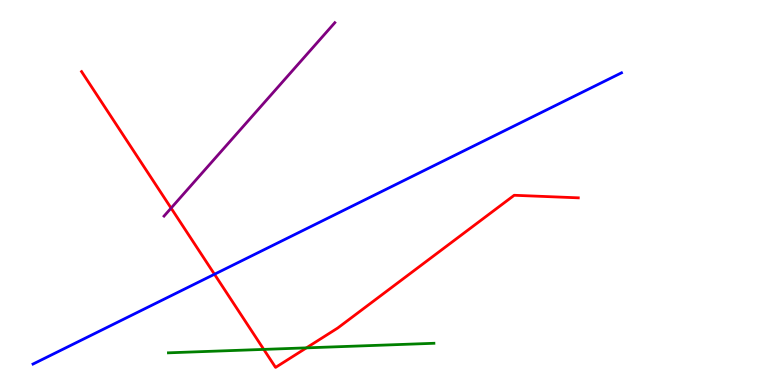[{'lines': ['blue', 'red'], 'intersections': [{'x': 2.77, 'y': 2.88}]}, {'lines': ['green', 'red'], 'intersections': [{'x': 3.4, 'y': 0.925}, {'x': 3.95, 'y': 0.965}]}, {'lines': ['purple', 'red'], 'intersections': [{'x': 2.21, 'y': 4.59}]}, {'lines': ['blue', 'green'], 'intersections': []}, {'lines': ['blue', 'purple'], 'intersections': []}, {'lines': ['green', 'purple'], 'intersections': []}]